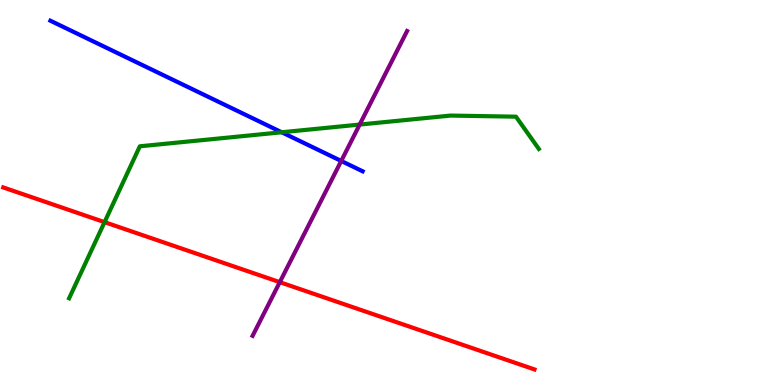[{'lines': ['blue', 'red'], 'intersections': []}, {'lines': ['green', 'red'], 'intersections': [{'x': 1.35, 'y': 4.23}]}, {'lines': ['purple', 'red'], 'intersections': [{'x': 3.61, 'y': 2.67}]}, {'lines': ['blue', 'green'], 'intersections': [{'x': 3.64, 'y': 6.56}]}, {'lines': ['blue', 'purple'], 'intersections': [{'x': 4.4, 'y': 5.82}]}, {'lines': ['green', 'purple'], 'intersections': [{'x': 4.64, 'y': 6.76}]}]